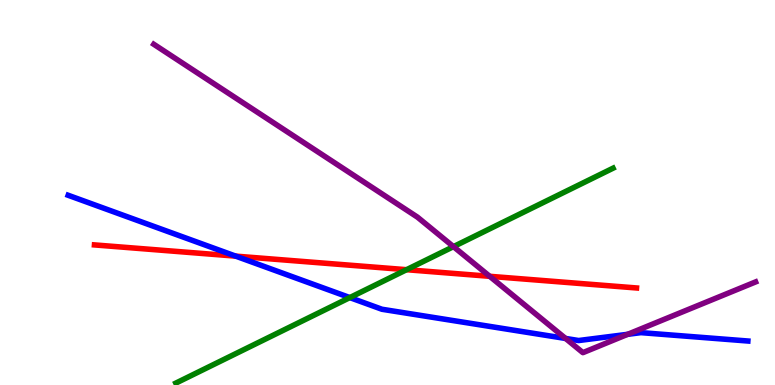[{'lines': ['blue', 'red'], 'intersections': [{'x': 3.04, 'y': 3.35}]}, {'lines': ['green', 'red'], 'intersections': [{'x': 5.25, 'y': 2.99}]}, {'lines': ['purple', 'red'], 'intersections': [{'x': 6.32, 'y': 2.82}]}, {'lines': ['blue', 'green'], 'intersections': [{'x': 4.51, 'y': 2.27}]}, {'lines': ['blue', 'purple'], 'intersections': [{'x': 7.3, 'y': 1.21}, {'x': 8.1, 'y': 1.32}]}, {'lines': ['green', 'purple'], 'intersections': [{'x': 5.85, 'y': 3.59}]}]